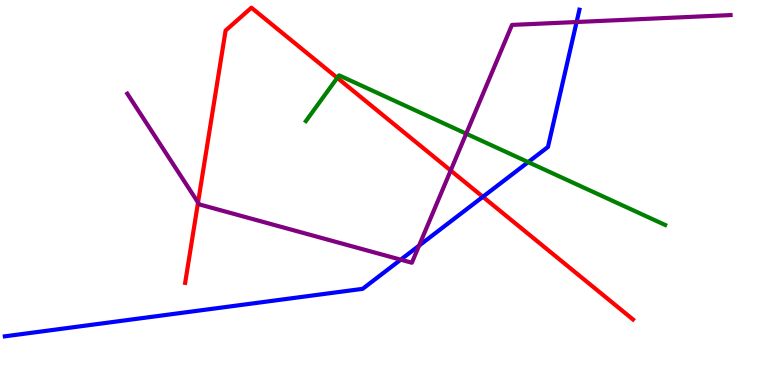[{'lines': ['blue', 'red'], 'intersections': [{'x': 6.23, 'y': 4.89}]}, {'lines': ['green', 'red'], 'intersections': [{'x': 4.35, 'y': 7.98}]}, {'lines': ['purple', 'red'], 'intersections': [{'x': 2.56, 'y': 4.74}, {'x': 5.82, 'y': 5.57}]}, {'lines': ['blue', 'green'], 'intersections': [{'x': 6.82, 'y': 5.79}]}, {'lines': ['blue', 'purple'], 'intersections': [{'x': 5.17, 'y': 3.26}, {'x': 5.41, 'y': 3.62}, {'x': 7.44, 'y': 9.43}]}, {'lines': ['green', 'purple'], 'intersections': [{'x': 6.02, 'y': 6.53}]}]